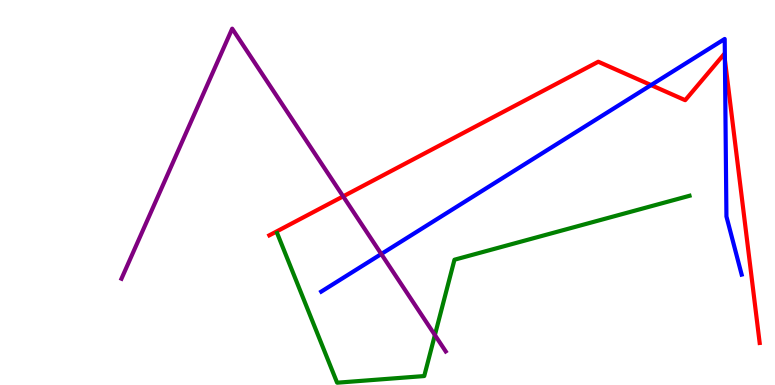[{'lines': ['blue', 'red'], 'intersections': [{'x': 8.4, 'y': 7.79}, {'x': 9.35, 'y': 8.45}]}, {'lines': ['green', 'red'], 'intersections': []}, {'lines': ['purple', 'red'], 'intersections': [{'x': 4.43, 'y': 4.9}]}, {'lines': ['blue', 'green'], 'intersections': []}, {'lines': ['blue', 'purple'], 'intersections': [{'x': 4.92, 'y': 3.4}]}, {'lines': ['green', 'purple'], 'intersections': [{'x': 5.61, 'y': 1.3}]}]